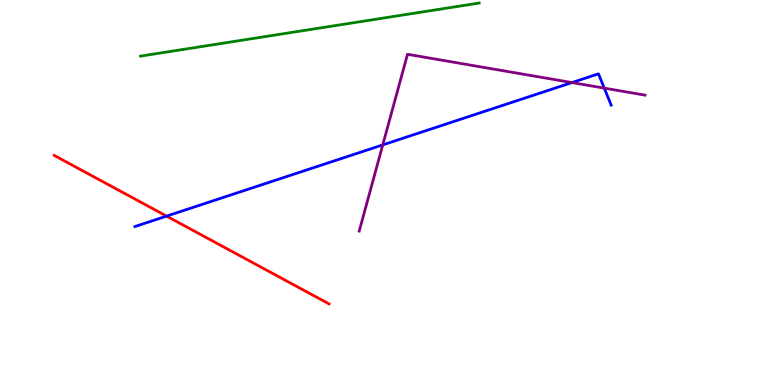[{'lines': ['blue', 'red'], 'intersections': [{'x': 2.15, 'y': 4.39}]}, {'lines': ['green', 'red'], 'intersections': []}, {'lines': ['purple', 'red'], 'intersections': []}, {'lines': ['blue', 'green'], 'intersections': []}, {'lines': ['blue', 'purple'], 'intersections': [{'x': 4.94, 'y': 6.24}, {'x': 7.38, 'y': 7.86}, {'x': 7.8, 'y': 7.71}]}, {'lines': ['green', 'purple'], 'intersections': []}]